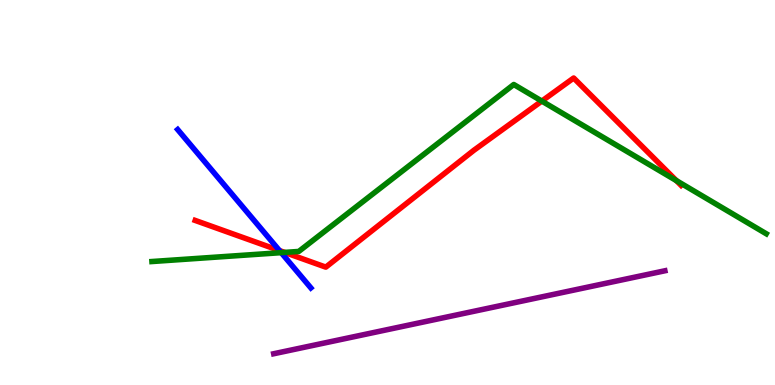[{'lines': ['blue', 'red'], 'intersections': [{'x': 3.61, 'y': 3.49}]}, {'lines': ['green', 'red'], 'intersections': [{'x': 3.67, 'y': 3.44}, {'x': 6.99, 'y': 7.37}, {'x': 8.73, 'y': 5.31}]}, {'lines': ['purple', 'red'], 'intersections': []}, {'lines': ['blue', 'green'], 'intersections': [{'x': 3.63, 'y': 3.44}]}, {'lines': ['blue', 'purple'], 'intersections': []}, {'lines': ['green', 'purple'], 'intersections': []}]